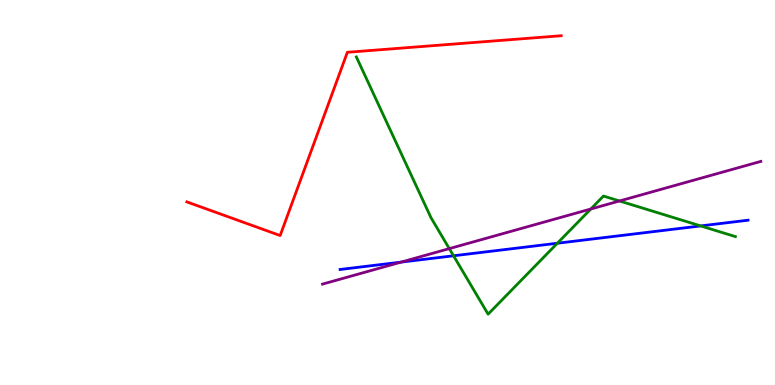[{'lines': ['blue', 'red'], 'intersections': []}, {'lines': ['green', 'red'], 'intersections': []}, {'lines': ['purple', 'red'], 'intersections': []}, {'lines': ['blue', 'green'], 'intersections': [{'x': 5.85, 'y': 3.36}, {'x': 7.19, 'y': 3.68}, {'x': 9.04, 'y': 4.13}]}, {'lines': ['blue', 'purple'], 'intersections': [{'x': 5.18, 'y': 3.19}]}, {'lines': ['green', 'purple'], 'intersections': [{'x': 5.8, 'y': 3.54}, {'x': 7.62, 'y': 4.57}, {'x': 7.99, 'y': 4.78}]}]